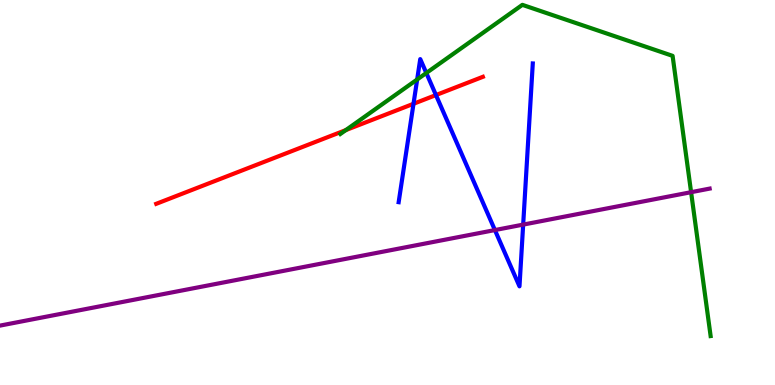[{'lines': ['blue', 'red'], 'intersections': [{'x': 5.34, 'y': 7.3}, {'x': 5.63, 'y': 7.53}]}, {'lines': ['green', 'red'], 'intersections': [{'x': 4.46, 'y': 6.62}]}, {'lines': ['purple', 'red'], 'intersections': []}, {'lines': ['blue', 'green'], 'intersections': [{'x': 5.38, 'y': 7.94}, {'x': 5.5, 'y': 8.1}]}, {'lines': ['blue', 'purple'], 'intersections': [{'x': 6.39, 'y': 4.02}, {'x': 6.75, 'y': 4.17}]}, {'lines': ['green', 'purple'], 'intersections': [{'x': 8.92, 'y': 5.01}]}]